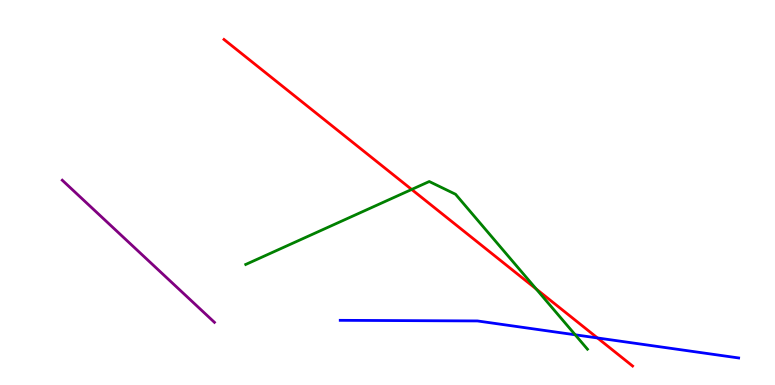[{'lines': ['blue', 'red'], 'intersections': [{'x': 7.71, 'y': 1.22}]}, {'lines': ['green', 'red'], 'intersections': [{'x': 5.31, 'y': 5.08}, {'x': 6.92, 'y': 2.49}]}, {'lines': ['purple', 'red'], 'intersections': []}, {'lines': ['blue', 'green'], 'intersections': [{'x': 7.42, 'y': 1.3}]}, {'lines': ['blue', 'purple'], 'intersections': []}, {'lines': ['green', 'purple'], 'intersections': []}]